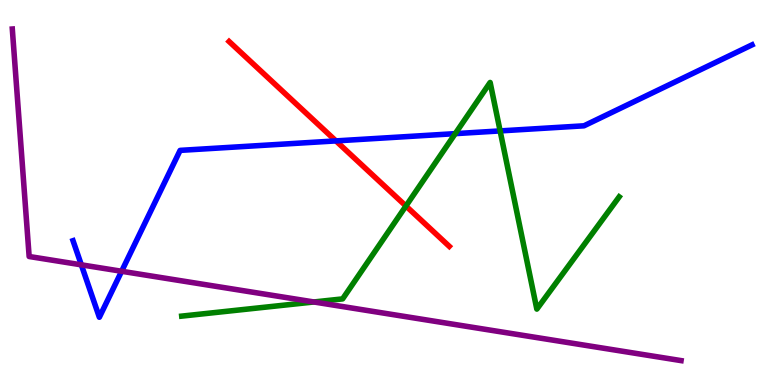[{'lines': ['blue', 'red'], 'intersections': [{'x': 4.33, 'y': 6.34}]}, {'lines': ['green', 'red'], 'intersections': [{'x': 5.24, 'y': 4.65}]}, {'lines': ['purple', 'red'], 'intersections': []}, {'lines': ['blue', 'green'], 'intersections': [{'x': 5.87, 'y': 6.53}, {'x': 6.45, 'y': 6.6}]}, {'lines': ['blue', 'purple'], 'intersections': [{'x': 1.05, 'y': 3.12}, {'x': 1.57, 'y': 2.95}]}, {'lines': ['green', 'purple'], 'intersections': [{'x': 4.05, 'y': 2.16}]}]